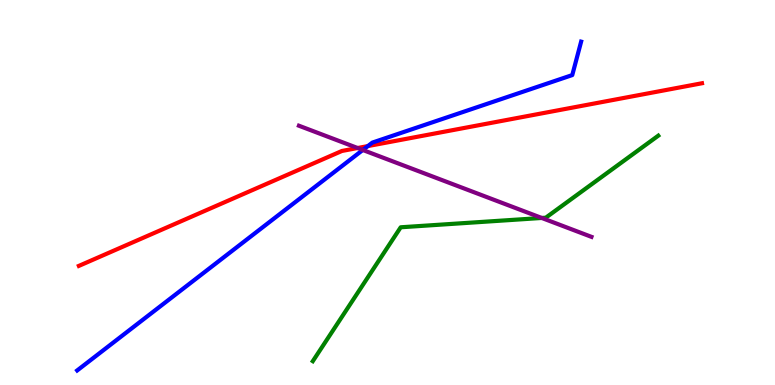[{'lines': ['blue', 'red'], 'intersections': [{'x': 4.75, 'y': 6.21}]}, {'lines': ['green', 'red'], 'intersections': []}, {'lines': ['purple', 'red'], 'intersections': [{'x': 4.61, 'y': 6.16}]}, {'lines': ['blue', 'green'], 'intersections': []}, {'lines': ['blue', 'purple'], 'intersections': [{'x': 4.68, 'y': 6.1}]}, {'lines': ['green', 'purple'], 'intersections': [{'x': 6.99, 'y': 4.34}]}]